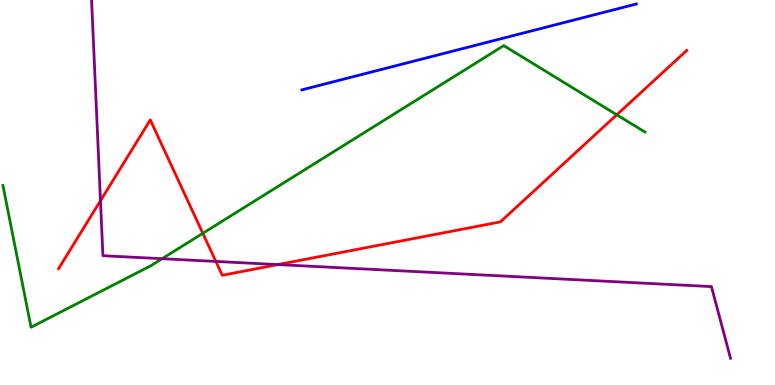[{'lines': ['blue', 'red'], 'intersections': []}, {'lines': ['green', 'red'], 'intersections': [{'x': 2.62, 'y': 3.94}, {'x': 7.96, 'y': 7.02}]}, {'lines': ['purple', 'red'], 'intersections': [{'x': 1.3, 'y': 4.79}, {'x': 2.79, 'y': 3.21}, {'x': 3.59, 'y': 3.13}]}, {'lines': ['blue', 'green'], 'intersections': []}, {'lines': ['blue', 'purple'], 'intersections': []}, {'lines': ['green', 'purple'], 'intersections': [{'x': 2.09, 'y': 3.28}]}]